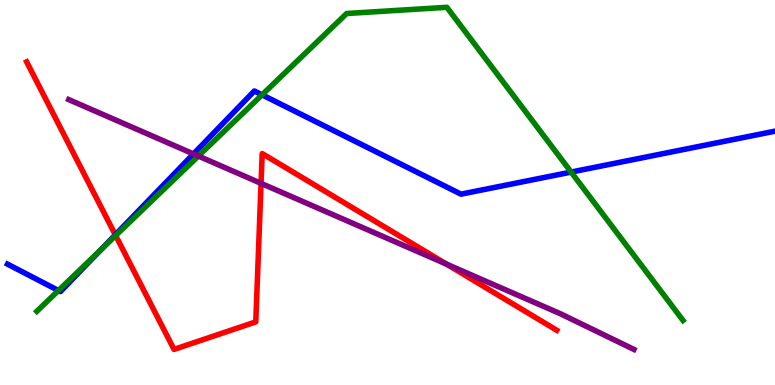[{'lines': ['blue', 'red'], 'intersections': [{'x': 1.49, 'y': 3.9}]}, {'lines': ['green', 'red'], 'intersections': [{'x': 1.49, 'y': 3.88}]}, {'lines': ['purple', 'red'], 'intersections': [{'x': 3.37, 'y': 5.24}, {'x': 5.76, 'y': 3.14}]}, {'lines': ['blue', 'green'], 'intersections': [{'x': 0.754, 'y': 2.45}, {'x': 1.3, 'y': 3.52}, {'x': 3.38, 'y': 7.54}, {'x': 7.37, 'y': 5.53}]}, {'lines': ['blue', 'purple'], 'intersections': [{'x': 2.5, 'y': 6.0}]}, {'lines': ['green', 'purple'], 'intersections': [{'x': 2.56, 'y': 5.95}]}]